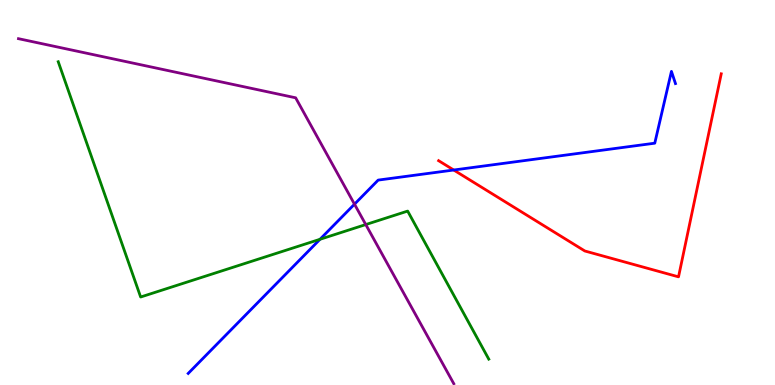[{'lines': ['blue', 'red'], 'intersections': [{'x': 5.85, 'y': 5.58}]}, {'lines': ['green', 'red'], 'intersections': []}, {'lines': ['purple', 'red'], 'intersections': []}, {'lines': ['blue', 'green'], 'intersections': [{'x': 4.13, 'y': 3.78}]}, {'lines': ['blue', 'purple'], 'intersections': [{'x': 4.57, 'y': 4.7}]}, {'lines': ['green', 'purple'], 'intersections': [{'x': 4.72, 'y': 4.17}]}]